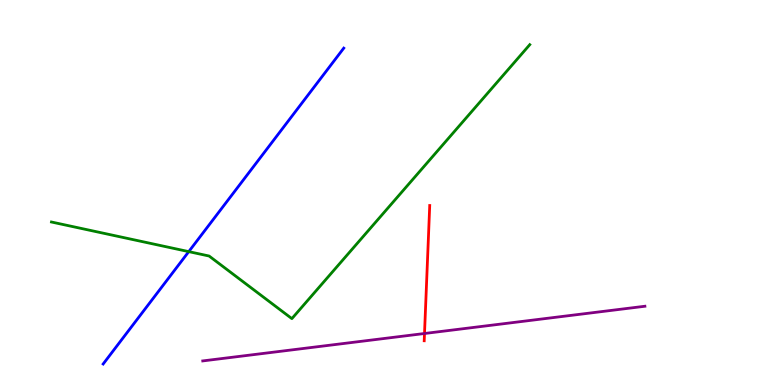[{'lines': ['blue', 'red'], 'intersections': []}, {'lines': ['green', 'red'], 'intersections': []}, {'lines': ['purple', 'red'], 'intersections': [{'x': 5.48, 'y': 1.34}]}, {'lines': ['blue', 'green'], 'intersections': [{'x': 2.44, 'y': 3.46}]}, {'lines': ['blue', 'purple'], 'intersections': []}, {'lines': ['green', 'purple'], 'intersections': []}]